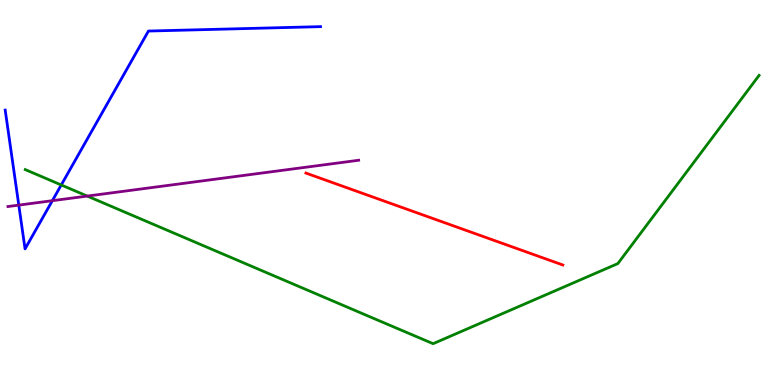[{'lines': ['blue', 'red'], 'intersections': []}, {'lines': ['green', 'red'], 'intersections': []}, {'lines': ['purple', 'red'], 'intersections': []}, {'lines': ['blue', 'green'], 'intersections': [{'x': 0.79, 'y': 5.2}]}, {'lines': ['blue', 'purple'], 'intersections': [{'x': 0.242, 'y': 4.67}, {'x': 0.676, 'y': 4.79}]}, {'lines': ['green', 'purple'], 'intersections': [{'x': 1.13, 'y': 4.91}]}]